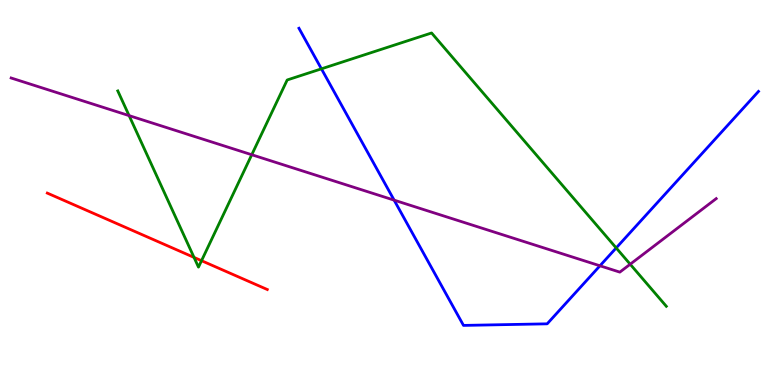[{'lines': ['blue', 'red'], 'intersections': []}, {'lines': ['green', 'red'], 'intersections': [{'x': 2.5, 'y': 3.31}, {'x': 2.6, 'y': 3.23}]}, {'lines': ['purple', 'red'], 'intersections': []}, {'lines': ['blue', 'green'], 'intersections': [{'x': 4.15, 'y': 8.21}, {'x': 7.95, 'y': 3.56}]}, {'lines': ['blue', 'purple'], 'intersections': [{'x': 5.09, 'y': 4.8}, {'x': 7.74, 'y': 3.1}]}, {'lines': ['green', 'purple'], 'intersections': [{'x': 1.67, 'y': 7.0}, {'x': 3.25, 'y': 5.98}, {'x': 8.13, 'y': 3.14}]}]